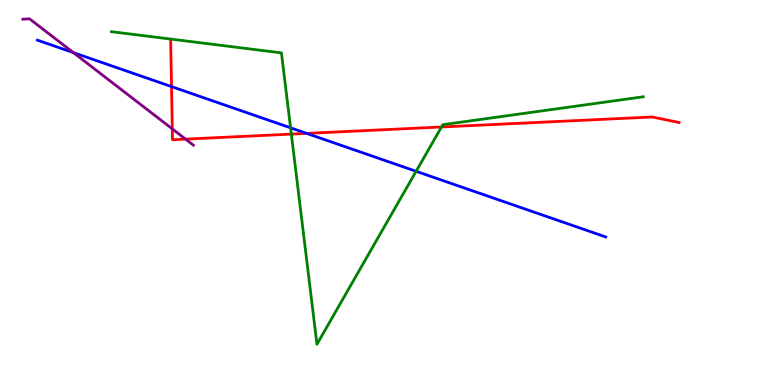[{'lines': ['blue', 'red'], 'intersections': [{'x': 2.21, 'y': 7.75}, {'x': 3.96, 'y': 6.54}]}, {'lines': ['green', 'red'], 'intersections': [{'x': 3.76, 'y': 6.52}, {'x': 5.7, 'y': 6.7}]}, {'lines': ['purple', 'red'], 'intersections': [{'x': 2.22, 'y': 6.65}, {'x': 2.39, 'y': 6.39}]}, {'lines': ['blue', 'green'], 'intersections': [{'x': 3.75, 'y': 6.68}, {'x': 5.37, 'y': 5.55}]}, {'lines': ['blue', 'purple'], 'intersections': [{'x': 0.946, 'y': 8.63}]}, {'lines': ['green', 'purple'], 'intersections': []}]